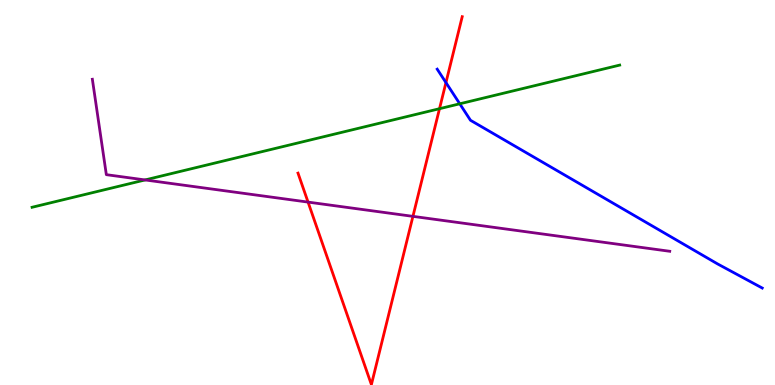[{'lines': ['blue', 'red'], 'intersections': [{'x': 5.75, 'y': 7.85}]}, {'lines': ['green', 'red'], 'intersections': [{'x': 5.67, 'y': 7.18}]}, {'lines': ['purple', 'red'], 'intersections': [{'x': 3.97, 'y': 4.75}, {'x': 5.33, 'y': 4.38}]}, {'lines': ['blue', 'green'], 'intersections': [{'x': 5.93, 'y': 7.3}]}, {'lines': ['blue', 'purple'], 'intersections': []}, {'lines': ['green', 'purple'], 'intersections': [{'x': 1.87, 'y': 5.33}]}]